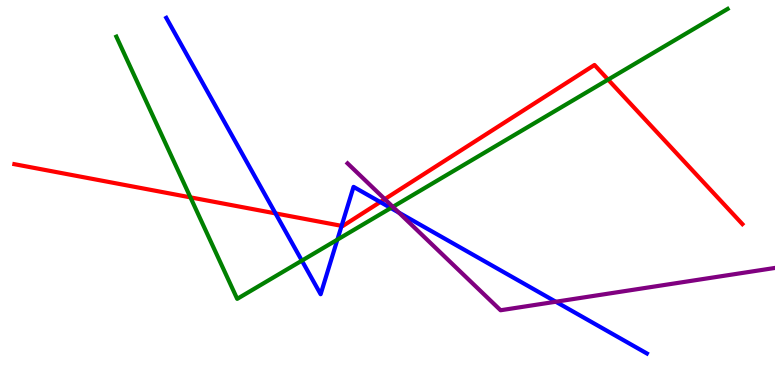[{'lines': ['blue', 'red'], 'intersections': [{'x': 3.55, 'y': 4.46}, {'x': 4.41, 'y': 4.13}, {'x': 4.91, 'y': 4.75}]}, {'lines': ['green', 'red'], 'intersections': [{'x': 2.46, 'y': 4.87}, {'x': 7.85, 'y': 7.93}]}, {'lines': ['purple', 'red'], 'intersections': [{'x': 4.96, 'y': 4.83}]}, {'lines': ['blue', 'green'], 'intersections': [{'x': 3.9, 'y': 3.23}, {'x': 4.35, 'y': 3.78}, {'x': 5.04, 'y': 4.6}]}, {'lines': ['blue', 'purple'], 'intersections': [{'x': 5.15, 'y': 4.48}, {'x': 7.17, 'y': 2.16}]}, {'lines': ['green', 'purple'], 'intersections': [{'x': 5.07, 'y': 4.63}]}]